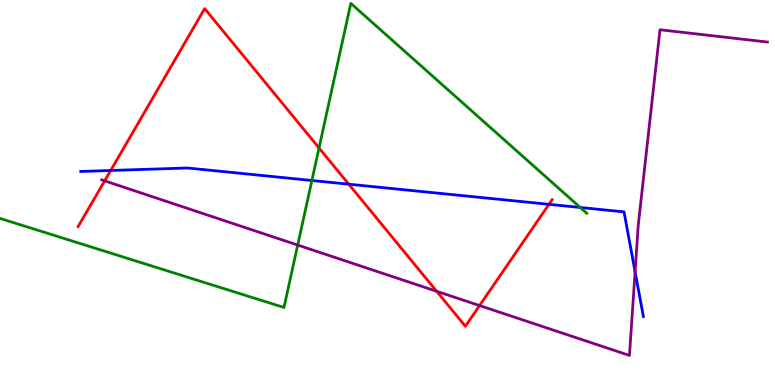[{'lines': ['blue', 'red'], 'intersections': [{'x': 1.43, 'y': 5.57}, {'x': 4.5, 'y': 5.22}, {'x': 7.08, 'y': 4.69}]}, {'lines': ['green', 'red'], 'intersections': [{'x': 4.12, 'y': 6.16}]}, {'lines': ['purple', 'red'], 'intersections': [{'x': 1.35, 'y': 5.3}, {'x': 5.63, 'y': 2.43}, {'x': 6.19, 'y': 2.06}]}, {'lines': ['blue', 'green'], 'intersections': [{'x': 4.02, 'y': 5.31}, {'x': 7.49, 'y': 4.61}]}, {'lines': ['blue', 'purple'], 'intersections': [{'x': 8.19, 'y': 2.94}]}, {'lines': ['green', 'purple'], 'intersections': [{'x': 3.84, 'y': 3.63}]}]